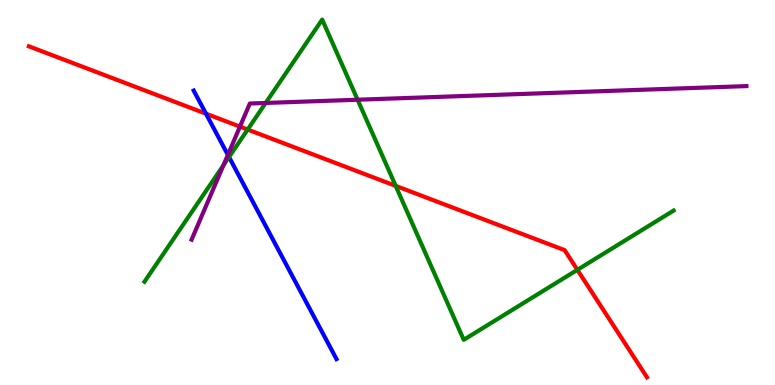[{'lines': ['blue', 'red'], 'intersections': [{'x': 2.66, 'y': 7.05}]}, {'lines': ['green', 'red'], 'intersections': [{'x': 3.2, 'y': 6.64}, {'x': 5.11, 'y': 5.17}, {'x': 7.45, 'y': 2.99}]}, {'lines': ['purple', 'red'], 'intersections': [{'x': 3.1, 'y': 6.71}]}, {'lines': ['blue', 'green'], 'intersections': [{'x': 2.96, 'y': 5.92}]}, {'lines': ['blue', 'purple'], 'intersections': [{'x': 2.94, 'y': 5.98}]}, {'lines': ['green', 'purple'], 'intersections': [{'x': 2.88, 'y': 5.71}, {'x': 3.43, 'y': 7.33}, {'x': 4.61, 'y': 7.41}]}]